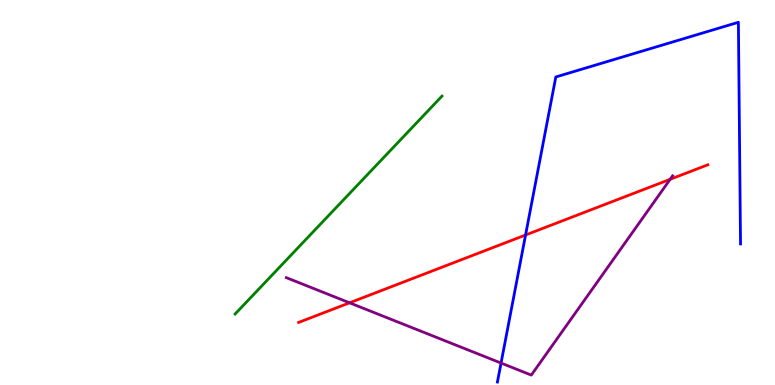[{'lines': ['blue', 'red'], 'intersections': [{'x': 6.78, 'y': 3.9}]}, {'lines': ['green', 'red'], 'intersections': []}, {'lines': ['purple', 'red'], 'intersections': [{'x': 4.51, 'y': 2.13}, {'x': 8.65, 'y': 5.34}]}, {'lines': ['blue', 'green'], 'intersections': []}, {'lines': ['blue', 'purple'], 'intersections': [{'x': 6.47, 'y': 0.57}]}, {'lines': ['green', 'purple'], 'intersections': []}]